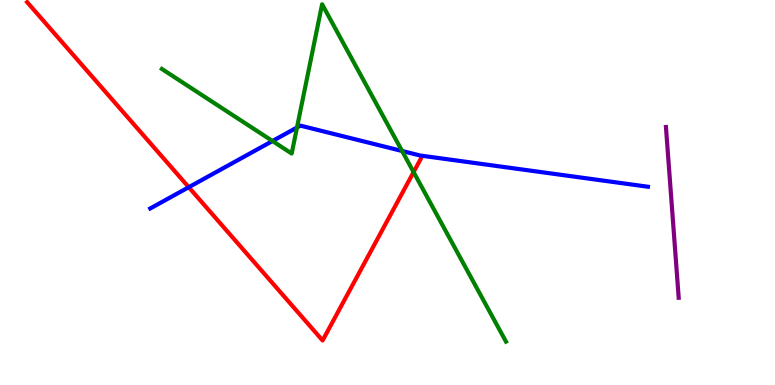[{'lines': ['blue', 'red'], 'intersections': [{'x': 2.44, 'y': 5.14}]}, {'lines': ['green', 'red'], 'intersections': [{'x': 5.34, 'y': 5.53}]}, {'lines': ['purple', 'red'], 'intersections': []}, {'lines': ['blue', 'green'], 'intersections': [{'x': 3.52, 'y': 6.34}, {'x': 3.83, 'y': 6.69}, {'x': 5.19, 'y': 6.08}]}, {'lines': ['blue', 'purple'], 'intersections': []}, {'lines': ['green', 'purple'], 'intersections': []}]